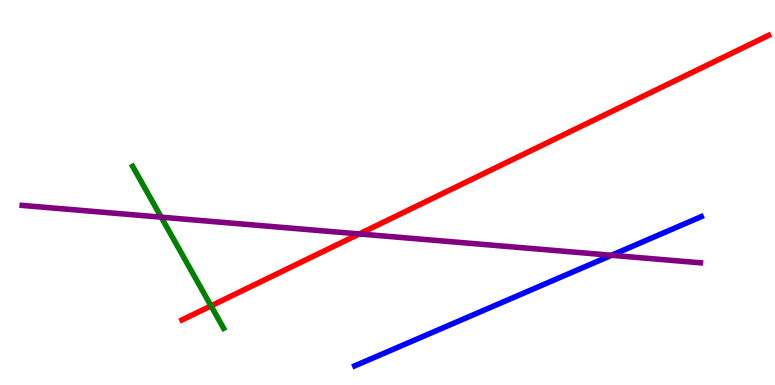[{'lines': ['blue', 'red'], 'intersections': []}, {'lines': ['green', 'red'], 'intersections': [{'x': 2.72, 'y': 2.06}]}, {'lines': ['purple', 'red'], 'intersections': [{'x': 4.64, 'y': 3.92}]}, {'lines': ['blue', 'green'], 'intersections': []}, {'lines': ['blue', 'purple'], 'intersections': [{'x': 7.89, 'y': 3.37}]}, {'lines': ['green', 'purple'], 'intersections': [{'x': 2.08, 'y': 4.36}]}]